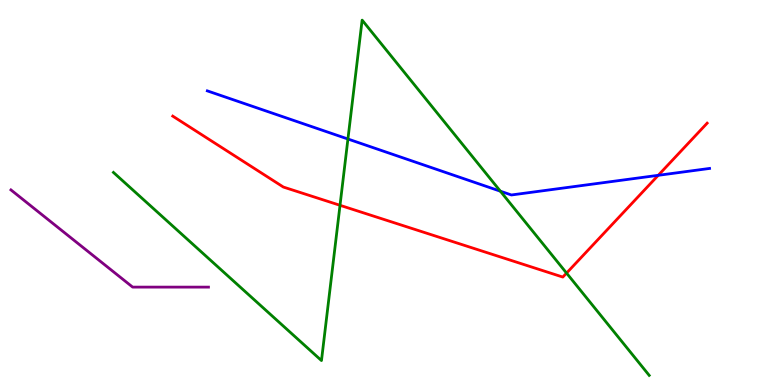[{'lines': ['blue', 'red'], 'intersections': [{'x': 8.49, 'y': 5.45}]}, {'lines': ['green', 'red'], 'intersections': [{'x': 4.39, 'y': 4.67}, {'x': 7.31, 'y': 2.91}]}, {'lines': ['purple', 'red'], 'intersections': []}, {'lines': ['blue', 'green'], 'intersections': [{'x': 4.49, 'y': 6.39}, {'x': 6.46, 'y': 5.03}]}, {'lines': ['blue', 'purple'], 'intersections': []}, {'lines': ['green', 'purple'], 'intersections': []}]